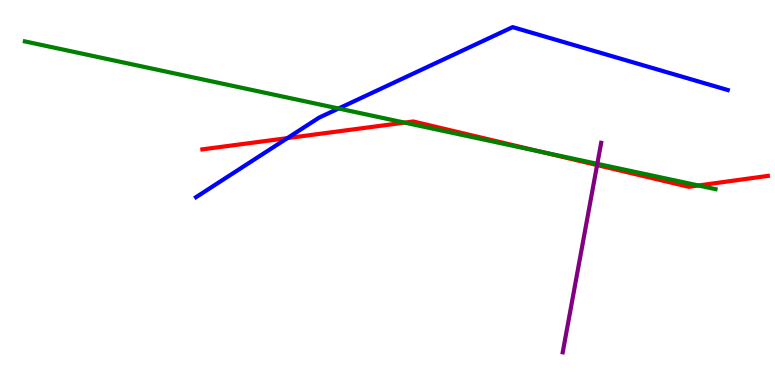[{'lines': ['blue', 'red'], 'intersections': [{'x': 3.71, 'y': 6.41}]}, {'lines': ['green', 'red'], 'intersections': [{'x': 5.22, 'y': 6.82}, {'x': 6.99, 'y': 6.05}, {'x': 9.01, 'y': 5.18}]}, {'lines': ['purple', 'red'], 'intersections': [{'x': 7.7, 'y': 5.71}]}, {'lines': ['blue', 'green'], 'intersections': [{'x': 4.37, 'y': 7.18}]}, {'lines': ['blue', 'purple'], 'intersections': []}, {'lines': ['green', 'purple'], 'intersections': [{'x': 7.71, 'y': 5.74}]}]